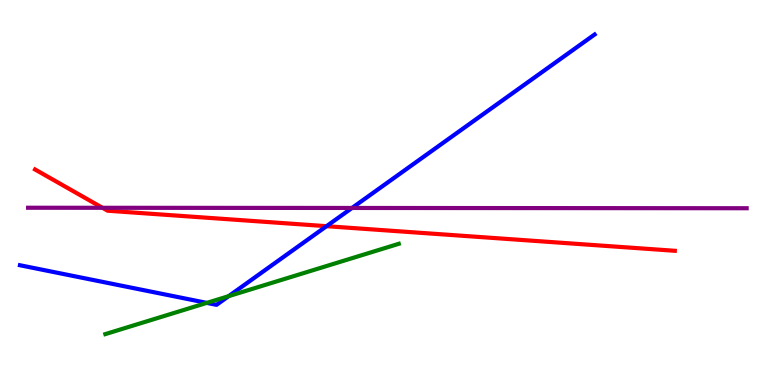[{'lines': ['blue', 'red'], 'intersections': [{'x': 4.21, 'y': 4.13}]}, {'lines': ['green', 'red'], 'intersections': []}, {'lines': ['purple', 'red'], 'intersections': [{'x': 1.32, 'y': 4.6}]}, {'lines': ['blue', 'green'], 'intersections': [{'x': 2.67, 'y': 2.13}, {'x': 2.95, 'y': 2.31}]}, {'lines': ['blue', 'purple'], 'intersections': [{'x': 4.54, 'y': 4.6}]}, {'lines': ['green', 'purple'], 'intersections': []}]